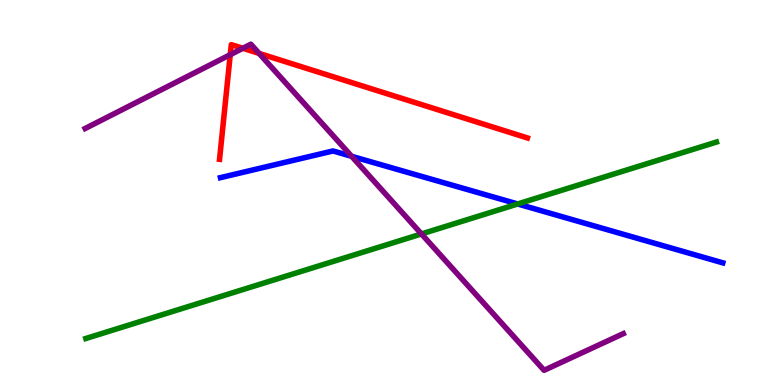[{'lines': ['blue', 'red'], 'intersections': []}, {'lines': ['green', 'red'], 'intersections': []}, {'lines': ['purple', 'red'], 'intersections': [{'x': 2.97, 'y': 8.58}, {'x': 3.13, 'y': 8.75}, {'x': 3.34, 'y': 8.61}]}, {'lines': ['blue', 'green'], 'intersections': [{'x': 6.68, 'y': 4.7}]}, {'lines': ['blue', 'purple'], 'intersections': [{'x': 4.54, 'y': 5.94}]}, {'lines': ['green', 'purple'], 'intersections': [{'x': 5.44, 'y': 3.92}]}]